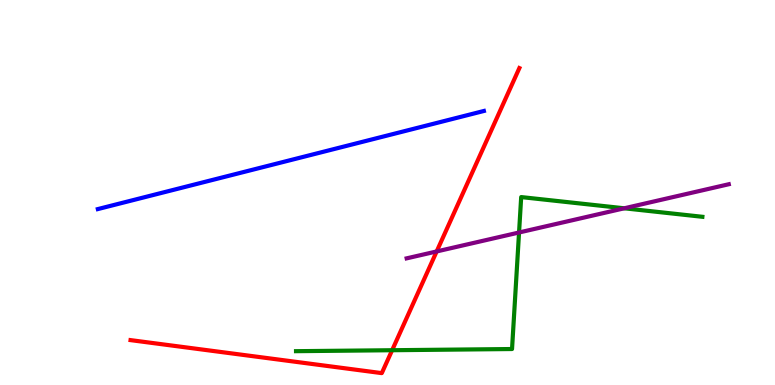[{'lines': ['blue', 'red'], 'intersections': []}, {'lines': ['green', 'red'], 'intersections': [{'x': 5.06, 'y': 0.903}]}, {'lines': ['purple', 'red'], 'intersections': [{'x': 5.63, 'y': 3.47}]}, {'lines': ['blue', 'green'], 'intersections': []}, {'lines': ['blue', 'purple'], 'intersections': []}, {'lines': ['green', 'purple'], 'intersections': [{'x': 6.7, 'y': 3.96}, {'x': 8.05, 'y': 4.59}]}]